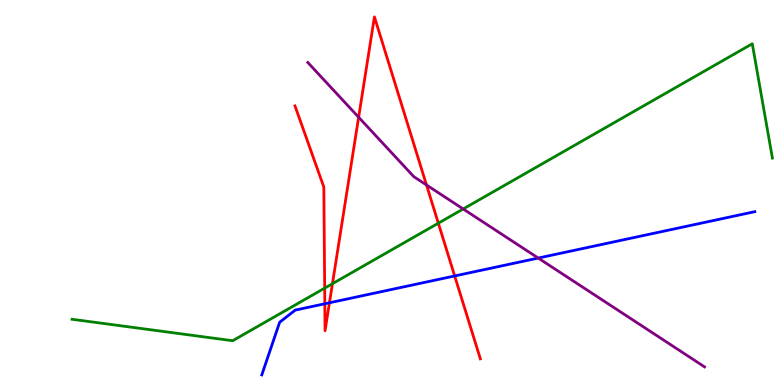[{'lines': ['blue', 'red'], 'intersections': [{'x': 4.19, 'y': 2.11}, {'x': 4.25, 'y': 2.14}, {'x': 5.87, 'y': 2.83}]}, {'lines': ['green', 'red'], 'intersections': [{'x': 4.19, 'y': 2.52}, {'x': 4.29, 'y': 2.63}, {'x': 5.66, 'y': 4.2}]}, {'lines': ['purple', 'red'], 'intersections': [{'x': 4.63, 'y': 6.95}, {'x': 5.5, 'y': 5.2}]}, {'lines': ['blue', 'green'], 'intersections': []}, {'lines': ['blue', 'purple'], 'intersections': [{'x': 6.94, 'y': 3.3}]}, {'lines': ['green', 'purple'], 'intersections': [{'x': 5.98, 'y': 4.57}]}]